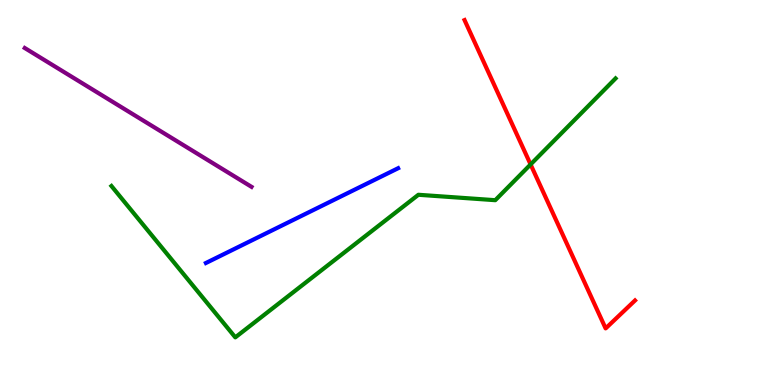[{'lines': ['blue', 'red'], 'intersections': []}, {'lines': ['green', 'red'], 'intersections': [{'x': 6.85, 'y': 5.73}]}, {'lines': ['purple', 'red'], 'intersections': []}, {'lines': ['blue', 'green'], 'intersections': []}, {'lines': ['blue', 'purple'], 'intersections': []}, {'lines': ['green', 'purple'], 'intersections': []}]